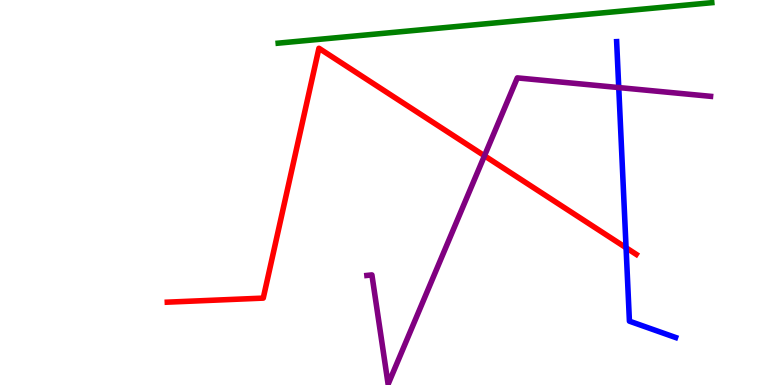[{'lines': ['blue', 'red'], 'intersections': [{'x': 8.08, 'y': 3.57}]}, {'lines': ['green', 'red'], 'intersections': []}, {'lines': ['purple', 'red'], 'intersections': [{'x': 6.25, 'y': 5.95}]}, {'lines': ['blue', 'green'], 'intersections': []}, {'lines': ['blue', 'purple'], 'intersections': [{'x': 7.98, 'y': 7.73}]}, {'lines': ['green', 'purple'], 'intersections': []}]